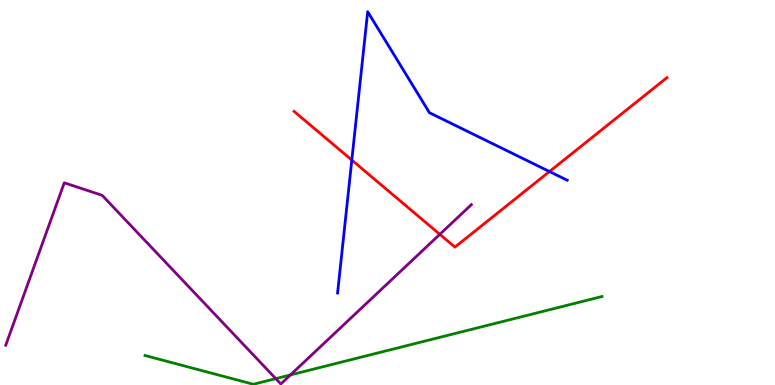[{'lines': ['blue', 'red'], 'intersections': [{'x': 4.54, 'y': 5.84}, {'x': 7.09, 'y': 5.54}]}, {'lines': ['green', 'red'], 'intersections': []}, {'lines': ['purple', 'red'], 'intersections': [{'x': 5.68, 'y': 3.91}]}, {'lines': ['blue', 'green'], 'intersections': []}, {'lines': ['blue', 'purple'], 'intersections': []}, {'lines': ['green', 'purple'], 'intersections': [{'x': 3.56, 'y': 0.166}, {'x': 3.75, 'y': 0.262}]}]